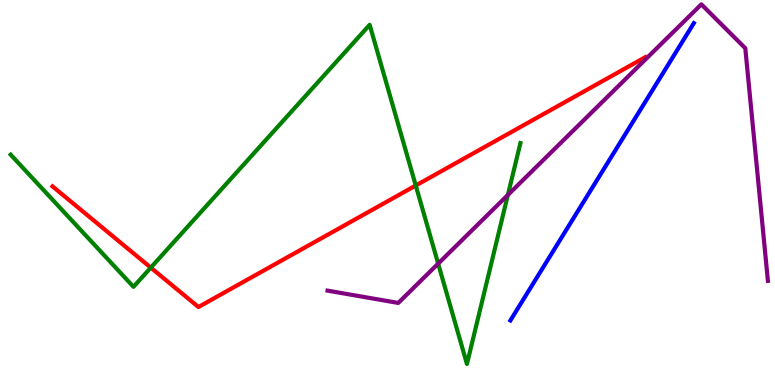[{'lines': ['blue', 'red'], 'intersections': []}, {'lines': ['green', 'red'], 'intersections': [{'x': 1.95, 'y': 3.05}, {'x': 5.36, 'y': 5.18}]}, {'lines': ['purple', 'red'], 'intersections': []}, {'lines': ['blue', 'green'], 'intersections': []}, {'lines': ['blue', 'purple'], 'intersections': []}, {'lines': ['green', 'purple'], 'intersections': [{'x': 5.65, 'y': 3.15}, {'x': 6.55, 'y': 4.94}]}]